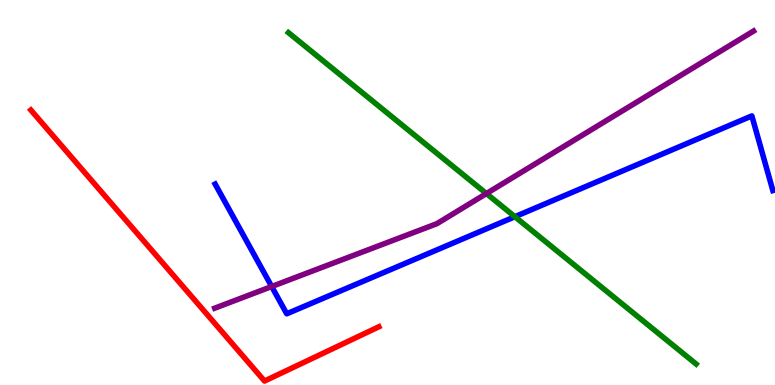[{'lines': ['blue', 'red'], 'intersections': []}, {'lines': ['green', 'red'], 'intersections': []}, {'lines': ['purple', 'red'], 'intersections': []}, {'lines': ['blue', 'green'], 'intersections': [{'x': 6.64, 'y': 4.37}]}, {'lines': ['blue', 'purple'], 'intersections': [{'x': 3.51, 'y': 2.56}]}, {'lines': ['green', 'purple'], 'intersections': [{'x': 6.28, 'y': 4.97}]}]